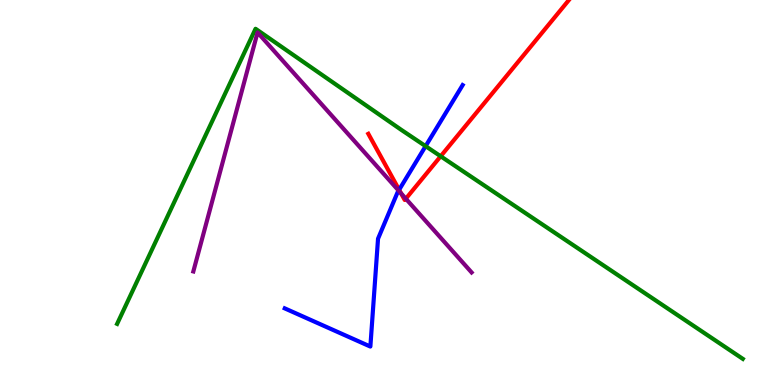[{'lines': ['blue', 'red'], 'intersections': [{'x': 5.15, 'y': 5.07}]}, {'lines': ['green', 'red'], 'intersections': [{'x': 5.69, 'y': 5.94}]}, {'lines': ['purple', 'red'], 'intersections': [{'x': 5.18, 'y': 4.98}, {'x': 5.24, 'y': 4.84}]}, {'lines': ['blue', 'green'], 'intersections': [{'x': 5.49, 'y': 6.2}]}, {'lines': ['blue', 'purple'], 'intersections': [{'x': 5.14, 'y': 5.05}]}, {'lines': ['green', 'purple'], 'intersections': []}]